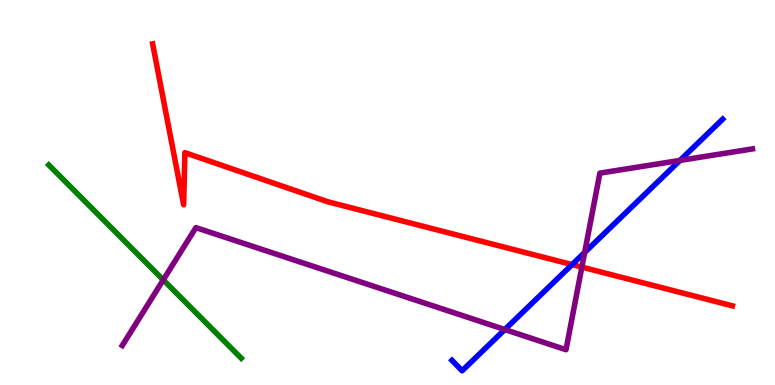[{'lines': ['blue', 'red'], 'intersections': [{'x': 7.38, 'y': 3.13}]}, {'lines': ['green', 'red'], 'intersections': []}, {'lines': ['purple', 'red'], 'intersections': [{'x': 7.51, 'y': 3.06}]}, {'lines': ['blue', 'green'], 'intersections': []}, {'lines': ['blue', 'purple'], 'intersections': [{'x': 6.51, 'y': 1.44}, {'x': 7.54, 'y': 3.44}, {'x': 8.77, 'y': 5.83}]}, {'lines': ['green', 'purple'], 'intersections': [{'x': 2.11, 'y': 2.73}]}]